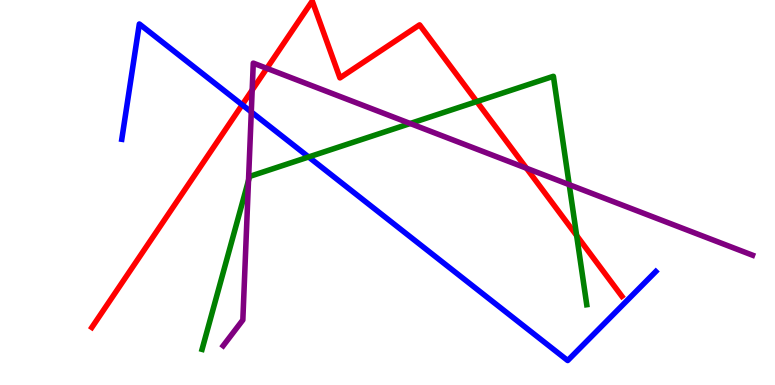[{'lines': ['blue', 'red'], 'intersections': [{'x': 3.13, 'y': 7.28}]}, {'lines': ['green', 'red'], 'intersections': [{'x': 6.15, 'y': 7.36}, {'x': 7.44, 'y': 3.88}]}, {'lines': ['purple', 'red'], 'intersections': [{'x': 3.25, 'y': 7.66}, {'x': 3.44, 'y': 8.22}, {'x': 6.79, 'y': 5.63}]}, {'lines': ['blue', 'green'], 'intersections': [{'x': 3.98, 'y': 5.92}]}, {'lines': ['blue', 'purple'], 'intersections': [{'x': 3.24, 'y': 7.09}]}, {'lines': ['green', 'purple'], 'intersections': [{'x': 3.21, 'y': 5.31}, {'x': 5.29, 'y': 6.79}, {'x': 7.34, 'y': 5.2}]}]